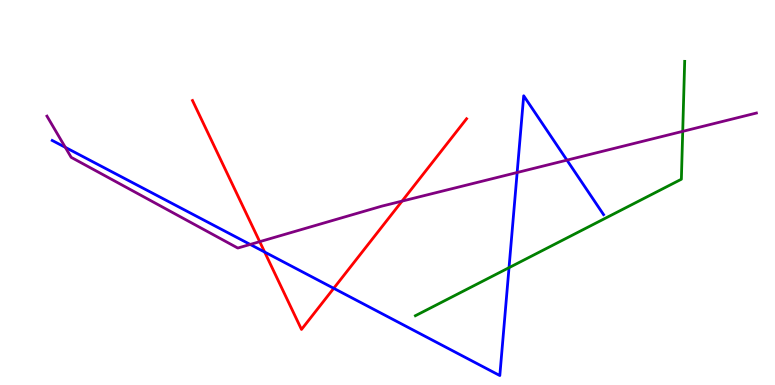[{'lines': ['blue', 'red'], 'intersections': [{'x': 3.41, 'y': 3.45}, {'x': 4.31, 'y': 2.51}]}, {'lines': ['green', 'red'], 'intersections': []}, {'lines': ['purple', 'red'], 'intersections': [{'x': 3.35, 'y': 3.72}, {'x': 5.19, 'y': 4.78}]}, {'lines': ['blue', 'green'], 'intersections': [{'x': 6.57, 'y': 3.05}]}, {'lines': ['blue', 'purple'], 'intersections': [{'x': 0.843, 'y': 6.17}, {'x': 3.23, 'y': 3.65}, {'x': 6.67, 'y': 5.52}, {'x': 7.32, 'y': 5.84}]}, {'lines': ['green', 'purple'], 'intersections': [{'x': 8.81, 'y': 6.59}]}]